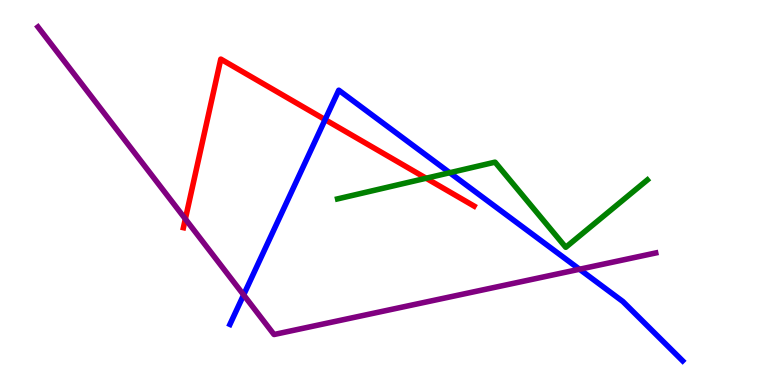[{'lines': ['blue', 'red'], 'intersections': [{'x': 4.19, 'y': 6.89}]}, {'lines': ['green', 'red'], 'intersections': [{'x': 5.5, 'y': 5.37}]}, {'lines': ['purple', 'red'], 'intersections': [{'x': 2.39, 'y': 4.31}]}, {'lines': ['blue', 'green'], 'intersections': [{'x': 5.8, 'y': 5.51}]}, {'lines': ['blue', 'purple'], 'intersections': [{'x': 3.14, 'y': 2.34}, {'x': 7.48, 'y': 3.01}]}, {'lines': ['green', 'purple'], 'intersections': []}]